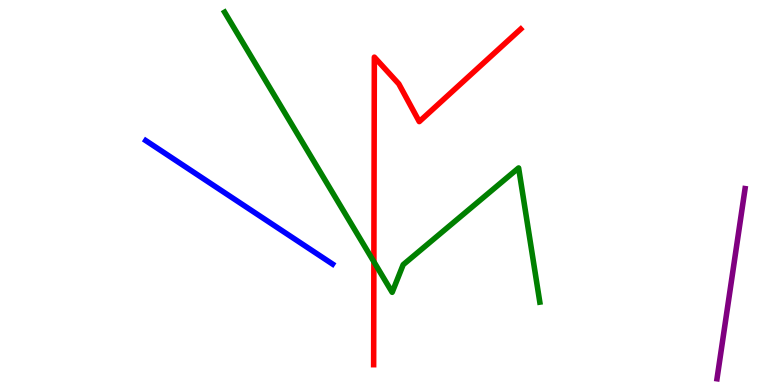[{'lines': ['blue', 'red'], 'intersections': []}, {'lines': ['green', 'red'], 'intersections': [{'x': 4.82, 'y': 3.2}]}, {'lines': ['purple', 'red'], 'intersections': []}, {'lines': ['blue', 'green'], 'intersections': []}, {'lines': ['blue', 'purple'], 'intersections': []}, {'lines': ['green', 'purple'], 'intersections': []}]